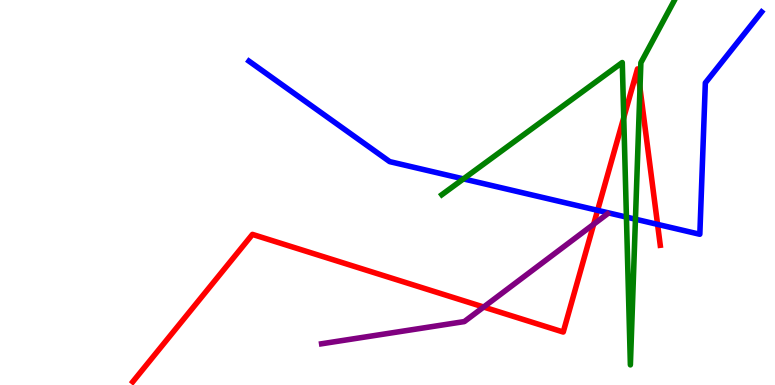[{'lines': ['blue', 'red'], 'intersections': [{'x': 7.71, 'y': 4.54}, {'x': 8.48, 'y': 4.17}]}, {'lines': ['green', 'red'], 'intersections': [{'x': 8.05, 'y': 6.94}, {'x': 8.26, 'y': 7.71}]}, {'lines': ['purple', 'red'], 'intersections': [{'x': 6.24, 'y': 2.03}, {'x': 7.66, 'y': 4.18}]}, {'lines': ['blue', 'green'], 'intersections': [{'x': 5.98, 'y': 5.35}, {'x': 8.08, 'y': 4.36}, {'x': 8.2, 'y': 4.31}]}, {'lines': ['blue', 'purple'], 'intersections': []}, {'lines': ['green', 'purple'], 'intersections': []}]